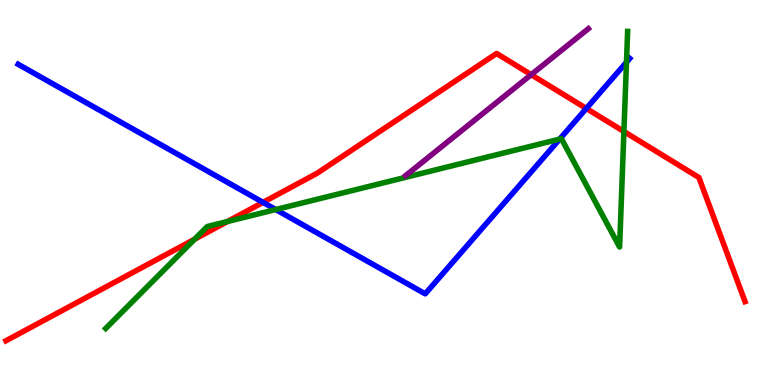[{'lines': ['blue', 'red'], 'intersections': [{'x': 3.39, 'y': 4.74}, {'x': 7.57, 'y': 7.18}]}, {'lines': ['green', 'red'], 'intersections': [{'x': 2.51, 'y': 3.79}, {'x': 2.94, 'y': 4.25}, {'x': 8.05, 'y': 6.58}]}, {'lines': ['purple', 'red'], 'intersections': [{'x': 6.85, 'y': 8.06}]}, {'lines': ['blue', 'green'], 'intersections': [{'x': 3.56, 'y': 4.56}, {'x': 7.22, 'y': 6.39}, {'x': 8.08, 'y': 8.38}]}, {'lines': ['blue', 'purple'], 'intersections': []}, {'lines': ['green', 'purple'], 'intersections': []}]